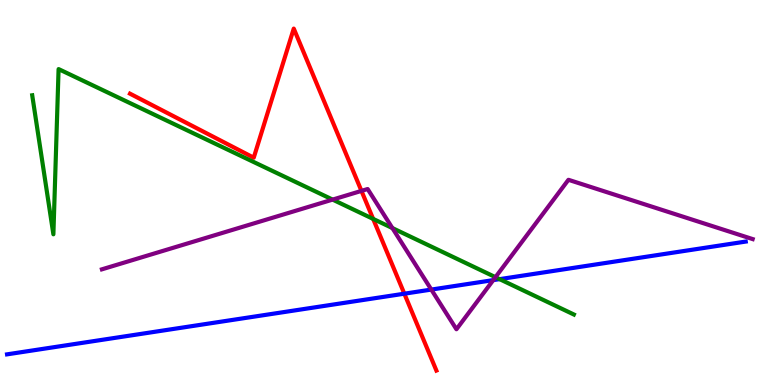[{'lines': ['blue', 'red'], 'intersections': [{'x': 5.22, 'y': 2.37}]}, {'lines': ['green', 'red'], 'intersections': [{'x': 4.81, 'y': 4.31}]}, {'lines': ['purple', 'red'], 'intersections': [{'x': 4.66, 'y': 5.04}]}, {'lines': ['blue', 'green'], 'intersections': [{'x': 6.45, 'y': 2.75}]}, {'lines': ['blue', 'purple'], 'intersections': [{'x': 5.57, 'y': 2.48}, {'x': 6.36, 'y': 2.72}]}, {'lines': ['green', 'purple'], 'intersections': [{'x': 4.29, 'y': 4.82}, {'x': 5.06, 'y': 4.08}, {'x': 6.39, 'y': 2.8}]}]